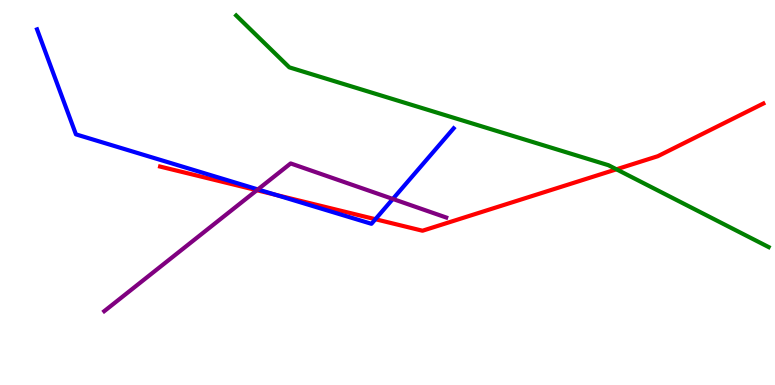[{'lines': ['blue', 'red'], 'intersections': [{'x': 3.56, 'y': 4.94}, {'x': 4.84, 'y': 4.31}]}, {'lines': ['green', 'red'], 'intersections': [{'x': 7.95, 'y': 5.6}]}, {'lines': ['purple', 'red'], 'intersections': [{'x': 3.31, 'y': 5.06}]}, {'lines': ['blue', 'green'], 'intersections': []}, {'lines': ['blue', 'purple'], 'intersections': [{'x': 3.33, 'y': 5.08}, {'x': 5.07, 'y': 4.83}]}, {'lines': ['green', 'purple'], 'intersections': []}]